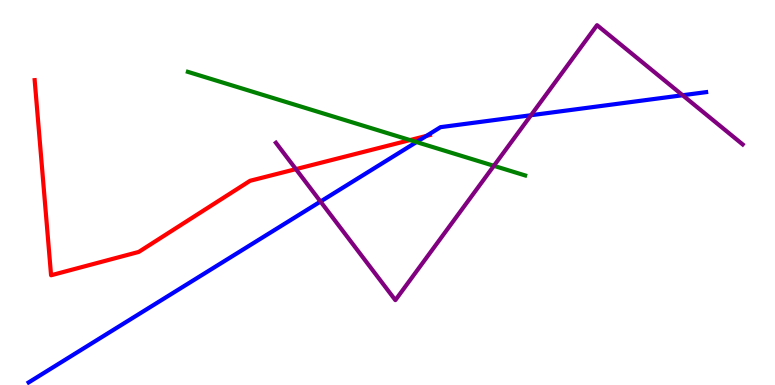[{'lines': ['blue', 'red'], 'intersections': [{'x': 5.5, 'y': 6.47}]}, {'lines': ['green', 'red'], 'intersections': [{'x': 5.29, 'y': 6.36}]}, {'lines': ['purple', 'red'], 'intersections': [{'x': 3.82, 'y': 5.61}]}, {'lines': ['blue', 'green'], 'intersections': [{'x': 5.37, 'y': 6.31}]}, {'lines': ['blue', 'purple'], 'intersections': [{'x': 4.14, 'y': 4.77}, {'x': 6.85, 'y': 7.01}, {'x': 8.81, 'y': 7.53}]}, {'lines': ['green', 'purple'], 'intersections': [{'x': 6.37, 'y': 5.69}]}]